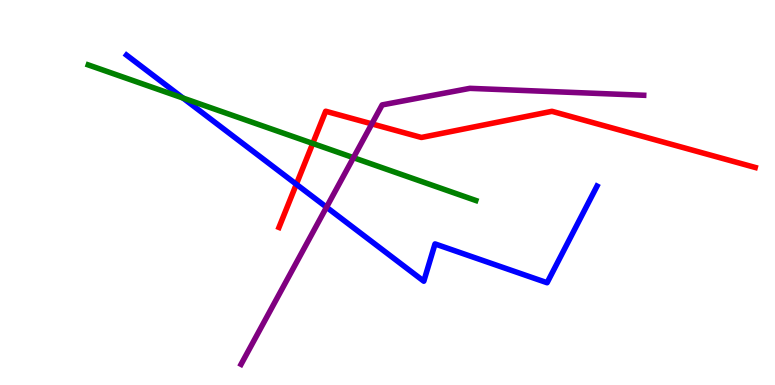[{'lines': ['blue', 'red'], 'intersections': [{'x': 3.82, 'y': 5.21}]}, {'lines': ['green', 'red'], 'intersections': [{'x': 4.04, 'y': 6.27}]}, {'lines': ['purple', 'red'], 'intersections': [{'x': 4.8, 'y': 6.78}]}, {'lines': ['blue', 'green'], 'intersections': [{'x': 2.36, 'y': 7.45}]}, {'lines': ['blue', 'purple'], 'intersections': [{'x': 4.21, 'y': 4.62}]}, {'lines': ['green', 'purple'], 'intersections': [{'x': 4.56, 'y': 5.9}]}]